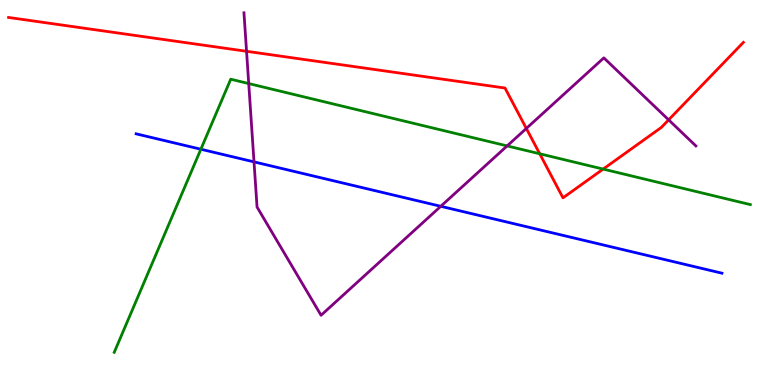[{'lines': ['blue', 'red'], 'intersections': []}, {'lines': ['green', 'red'], 'intersections': [{'x': 6.96, 'y': 6.01}, {'x': 7.78, 'y': 5.61}]}, {'lines': ['purple', 'red'], 'intersections': [{'x': 3.18, 'y': 8.67}, {'x': 6.79, 'y': 6.66}, {'x': 8.63, 'y': 6.89}]}, {'lines': ['blue', 'green'], 'intersections': [{'x': 2.59, 'y': 6.12}]}, {'lines': ['blue', 'purple'], 'intersections': [{'x': 3.28, 'y': 5.8}, {'x': 5.69, 'y': 4.64}]}, {'lines': ['green', 'purple'], 'intersections': [{'x': 3.21, 'y': 7.83}, {'x': 6.54, 'y': 6.21}]}]